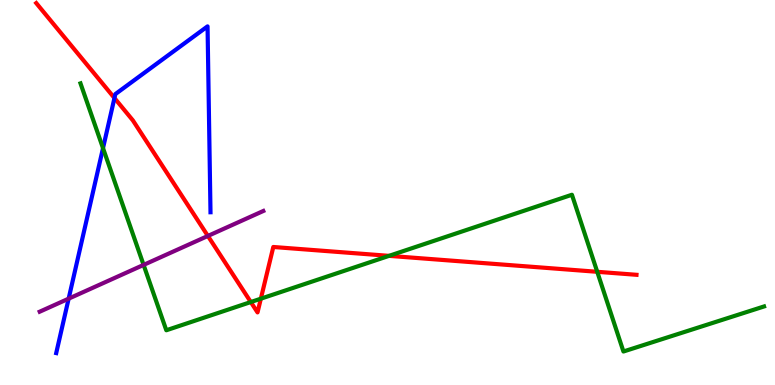[{'lines': ['blue', 'red'], 'intersections': [{'x': 1.48, 'y': 7.45}]}, {'lines': ['green', 'red'], 'intersections': [{'x': 3.24, 'y': 2.15}, {'x': 3.37, 'y': 2.24}, {'x': 5.02, 'y': 3.35}, {'x': 7.71, 'y': 2.94}]}, {'lines': ['purple', 'red'], 'intersections': [{'x': 2.68, 'y': 3.87}]}, {'lines': ['blue', 'green'], 'intersections': [{'x': 1.33, 'y': 6.15}]}, {'lines': ['blue', 'purple'], 'intersections': [{'x': 0.886, 'y': 2.24}]}, {'lines': ['green', 'purple'], 'intersections': [{'x': 1.85, 'y': 3.12}]}]